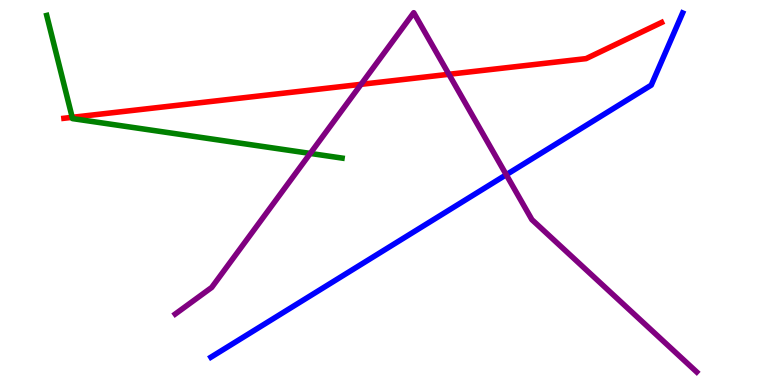[{'lines': ['blue', 'red'], 'intersections': []}, {'lines': ['green', 'red'], 'intersections': [{'x': 0.932, 'y': 6.95}]}, {'lines': ['purple', 'red'], 'intersections': [{'x': 4.66, 'y': 7.81}, {'x': 5.79, 'y': 8.07}]}, {'lines': ['blue', 'green'], 'intersections': []}, {'lines': ['blue', 'purple'], 'intersections': [{'x': 6.53, 'y': 5.46}]}, {'lines': ['green', 'purple'], 'intersections': [{'x': 4.0, 'y': 6.01}]}]